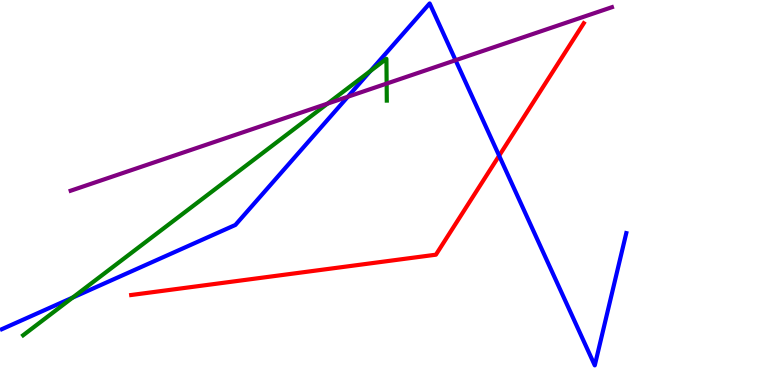[{'lines': ['blue', 'red'], 'intersections': [{'x': 6.44, 'y': 5.96}]}, {'lines': ['green', 'red'], 'intersections': []}, {'lines': ['purple', 'red'], 'intersections': []}, {'lines': ['blue', 'green'], 'intersections': [{'x': 0.937, 'y': 2.27}, {'x': 4.78, 'y': 8.15}]}, {'lines': ['blue', 'purple'], 'intersections': [{'x': 4.49, 'y': 7.49}, {'x': 5.88, 'y': 8.44}]}, {'lines': ['green', 'purple'], 'intersections': [{'x': 4.23, 'y': 7.31}, {'x': 4.99, 'y': 7.83}]}]